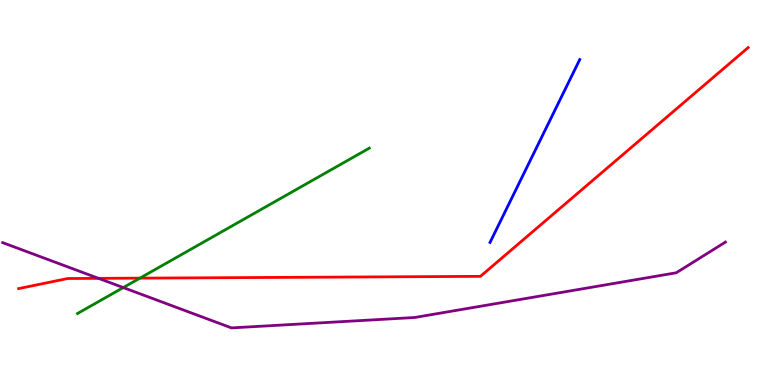[{'lines': ['blue', 'red'], 'intersections': []}, {'lines': ['green', 'red'], 'intersections': [{'x': 1.81, 'y': 2.78}]}, {'lines': ['purple', 'red'], 'intersections': [{'x': 1.27, 'y': 2.77}]}, {'lines': ['blue', 'green'], 'intersections': []}, {'lines': ['blue', 'purple'], 'intersections': []}, {'lines': ['green', 'purple'], 'intersections': [{'x': 1.59, 'y': 2.53}]}]